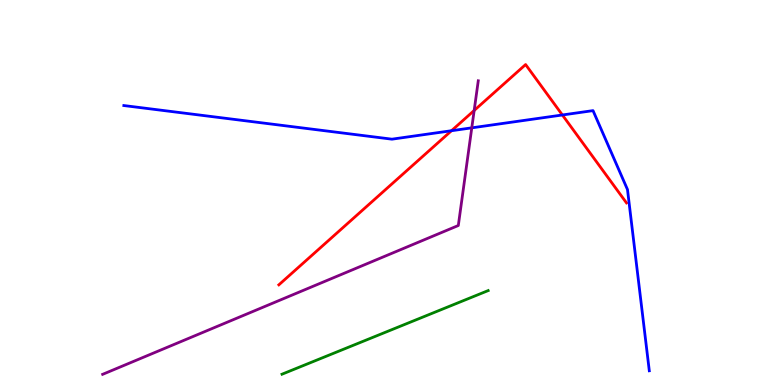[{'lines': ['blue', 'red'], 'intersections': [{'x': 5.83, 'y': 6.6}, {'x': 7.26, 'y': 7.01}]}, {'lines': ['green', 'red'], 'intersections': []}, {'lines': ['purple', 'red'], 'intersections': [{'x': 6.12, 'y': 7.13}]}, {'lines': ['blue', 'green'], 'intersections': []}, {'lines': ['blue', 'purple'], 'intersections': [{'x': 6.09, 'y': 6.68}]}, {'lines': ['green', 'purple'], 'intersections': []}]